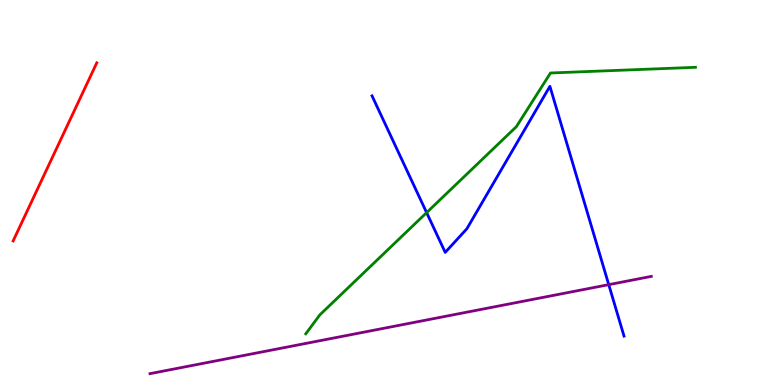[{'lines': ['blue', 'red'], 'intersections': []}, {'lines': ['green', 'red'], 'intersections': []}, {'lines': ['purple', 'red'], 'intersections': []}, {'lines': ['blue', 'green'], 'intersections': [{'x': 5.5, 'y': 4.48}]}, {'lines': ['blue', 'purple'], 'intersections': [{'x': 7.85, 'y': 2.61}]}, {'lines': ['green', 'purple'], 'intersections': []}]